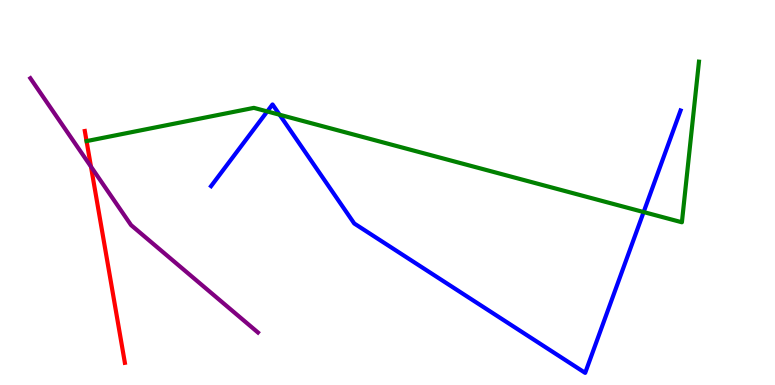[{'lines': ['blue', 'red'], 'intersections': []}, {'lines': ['green', 'red'], 'intersections': []}, {'lines': ['purple', 'red'], 'intersections': [{'x': 1.17, 'y': 5.67}]}, {'lines': ['blue', 'green'], 'intersections': [{'x': 3.45, 'y': 7.11}, {'x': 3.61, 'y': 7.02}, {'x': 8.31, 'y': 4.49}]}, {'lines': ['blue', 'purple'], 'intersections': []}, {'lines': ['green', 'purple'], 'intersections': []}]